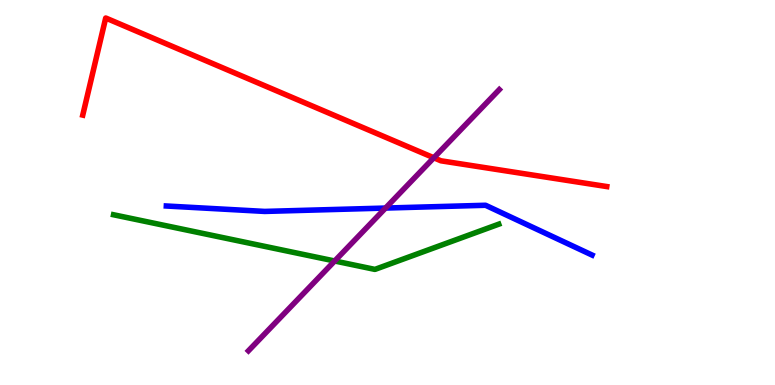[{'lines': ['blue', 'red'], 'intersections': []}, {'lines': ['green', 'red'], 'intersections': []}, {'lines': ['purple', 'red'], 'intersections': [{'x': 5.6, 'y': 5.9}]}, {'lines': ['blue', 'green'], 'intersections': []}, {'lines': ['blue', 'purple'], 'intersections': [{'x': 4.97, 'y': 4.6}]}, {'lines': ['green', 'purple'], 'intersections': [{'x': 4.32, 'y': 3.22}]}]